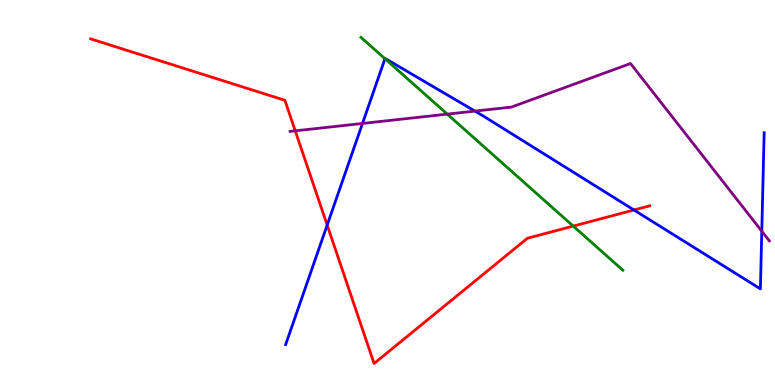[{'lines': ['blue', 'red'], 'intersections': [{'x': 4.22, 'y': 4.15}, {'x': 8.18, 'y': 4.55}]}, {'lines': ['green', 'red'], 'intersections': [{'x': 7.4, 'y': 4.13}]}, {'lines': ['purple', 'red'], 'intersections': [{'x': 3.81, 'y': 6.6}]}, {'lines': ['blue', 'green'], 'intersections': [{'x': 4.97, 'y': 8.47}]}, {'lines': ['blue', 'purple'], 'intersections': [{'x': 4.68, 'y': 6.79}, {'x': 6.13, 'y': 7.11}, {'x': 9.83, 'y': 3.99}]}, {'lines': ['green', 'purple'], 'intersections': [{'x': 5.77, 'y': 7.04}]}]